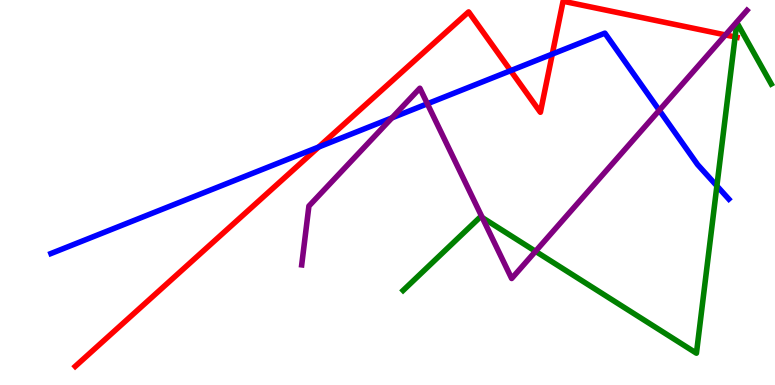[{'lines': ['blue', 'red'], 'intersections': [{'x': 4.11, 'y': 6.18}, {'x': 6.59, 'y': 8.16}, {'x': 7.13, 'y': 8.6}]}, {'lines': ['green', 'red'], 'intersections': [{'x': 9.49, 'y': 9.04}]}, {'lines': ['purple', 'red'], 'intersections': [{'x': 9.36, 'y': 9.09}]}, {'lines': ['blue', 'green'], 'intersections': [{'x': 9.25, 'y': 5.17}]}, {'lines': ['blue', 'purple'], 'intersections': [{'x': 5.06, 'y': 6.94}, {'x': 5.51, 'y': 7.3}, {'x': 8.51, 'y': 7.14}]}, {'lines': ['green', 'purple'], 'intersections': [{'x': 6.22, 'y': 4.35}, {'x': 6.91, 'y': 3.47}]}]